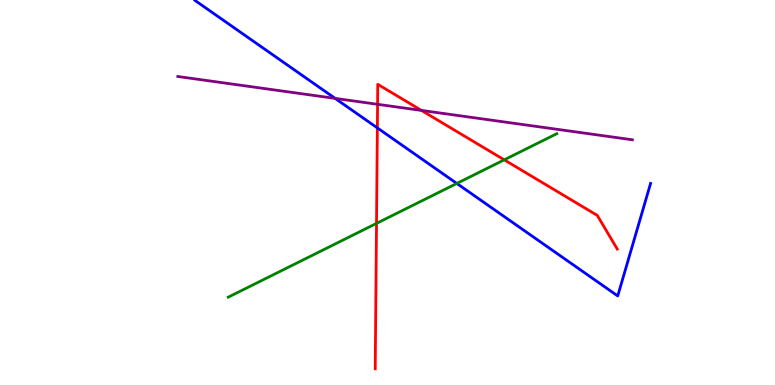[{'lines': ['blue', 'red'], 'intersections': [{'x': 4.87, 'y': 6.68}]}, {'lines': ['green', 'red'], 'intersections': [{'x': 4.86, 'y': 4.2}, {'x': 6.51, 'y': 5.85}]}, {'lines': ['purple', 'red'], 'intersections': [{'x': 4.87, 'y': 7.29}, {'x': 5.44, 'y': 7.13}]}, {'lines': ['blue', 'green'], 'intersections': [{'x': 5.89, 'y': 5.24}]}, {'lines': ['blue', 'purple'], 'intersections': [{'x': 4.32, 'y': 7.44}]}, {'lines': ['green', 'purple'], 'intersections': []}]